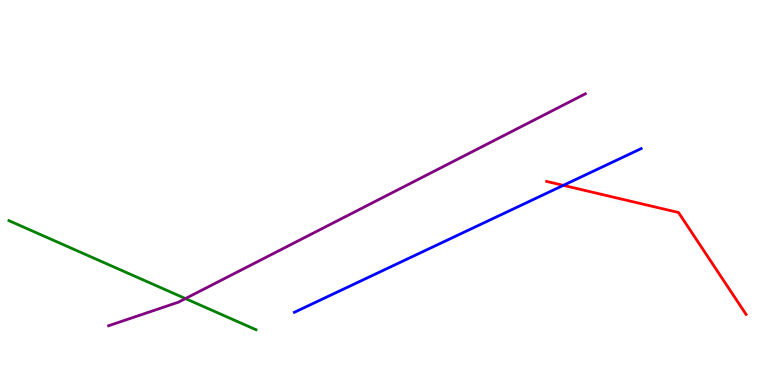[{'lines': ['blue', 'red'], 'intersections': [{'x': 7.27, 'y': 5.19}]}, {'lines': ['green', 'red'], 'intersections': []}, {'lines': ['purple', 'red'], 'intersections': []}, {'lines': ['blue', 'green'], 'intersections': []}, {'lines': ['blue', 'purple'], 'intersections': []}, {'lines': ['green', 'purple'], 'intersections': [{'x': 2.39, 'y': 2.24}]}]